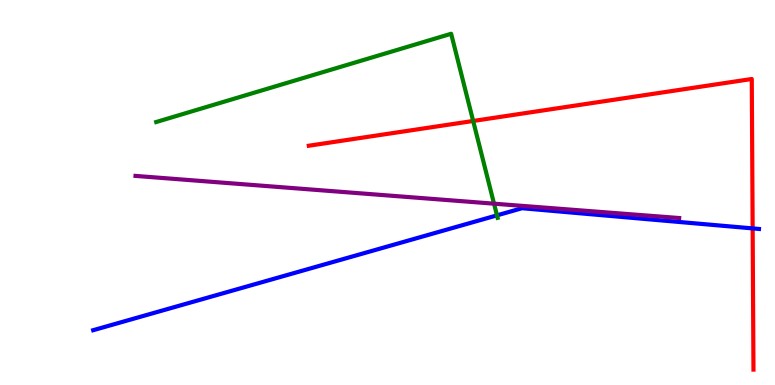[{'lines': ['blue', 'red'], 'intersections': [{'x': 9.71, 'y': 4.07}]}, {'lines': ['green', 'red'], 'intersections': [{'x': 6.11, 'y': 6.86}]}, {'lines': ['purple', 'red'], 'intersections': []}, {'lines': ['blue', 'green'], 'intersections': [{'x': 6.41, 'y': 4.41}]}, {'lines': ['blue', 'purple'], 'intersections': []}, {'lines': ['green', 'purple'], 'intersections': [{'x': 6.37, 'y': 4.71}]}]